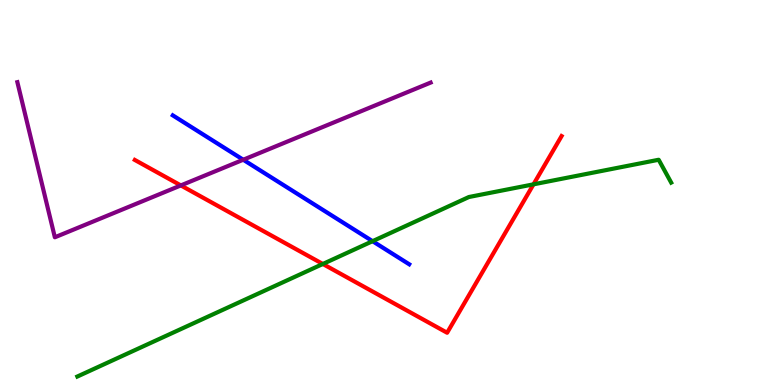[{'lines': ['blue', 'red'], 'intersections': []}, {'lines': ['green', 'red'], 'intersections': [{'x': 4.17, 'y': 3.14}, {'x': 6.88, 'y': 5.21}]}, {'lines': ['purple', 'red'], 'intersections': [{'x': 2.33, 'y': 5.18}]}, {'lines': ['blue', 'green'], 'intersections': [{'x': 4.81, 'y': 3.74}]}, {'lines': ['blue', 'purple'], 'intersections': [{'x': 3.14, 'y': 5.85}]}, {'lines': ['green', 'purple'], 'intersections': []}]